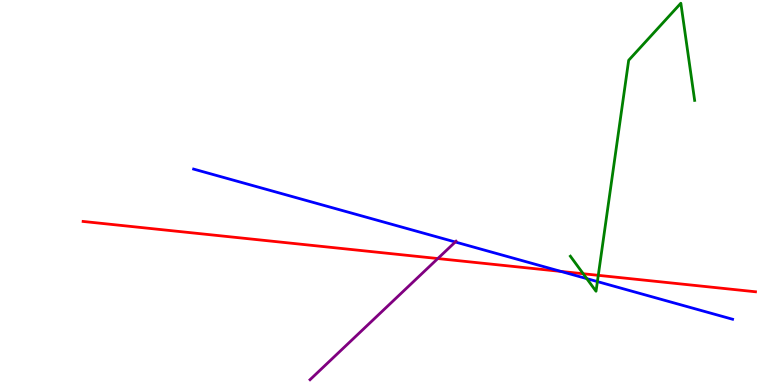[{'lines': ['blue', 'red'], 'intersections': [{'x': 7.24, 'y': 2.95}]}, {'lines': ['green', 'red'], 'intersections': [{'x': 7.53, 'y': 2.89}, {'x': 7.72, 'y': 2.85}]}, {'lines': ['purple', 'red'], 'intersections': [{'x': 5.65, 'y': 3.28}]}, {'lines': ['blue', 'green'], 'intersections': [{'x': 7.57, 'y': 2.76}, {'x': 7.71, 'y': 2.69}]}, {'lines': ['blue', 'purple'], 'intersections': [{'x': 5.87, 'y': 3.71}]}, {'lines': ['green', 'purple'], 'intersections': []}]